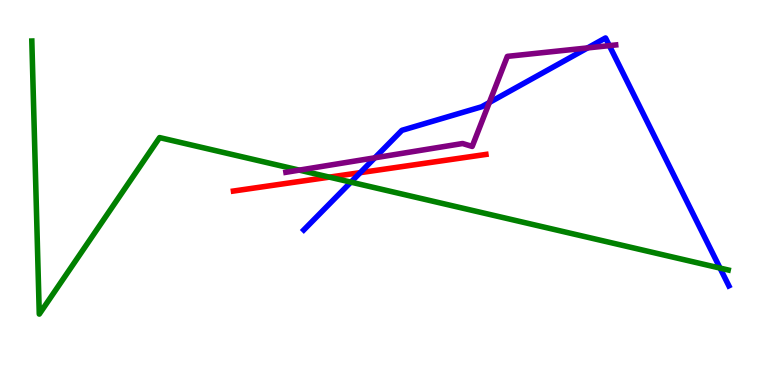[{'lines': ['blue', 'red'], 'intersections': [{'x': 4.65, 'y': 5.52}]}, {'lines': ['green', 'red'], 'intersections': [{'x': 4.25, 'y': 5.4}]}, {'lines': ['purple', 'red'], 'intersections': []}, {'lines': ['blue', 'green'], 'intersections': [{'x': 4.53, 'y': 5.27}, {'x': 9.29, 'y': 3.04}]}, {'lines': ['blue', 'purple'], 'intersections': [{'x': 4.84, 'y': 5.9}, {'x': 6.31, 'y': 7.34}, {'x': 7.58, 'y': 8.76}, {'x': 7.86, 'y': 8.81}]}, {'lines': ['green', 'purple'], 'intersections': [{'x': 3.86, 'y': 5.58}]}]